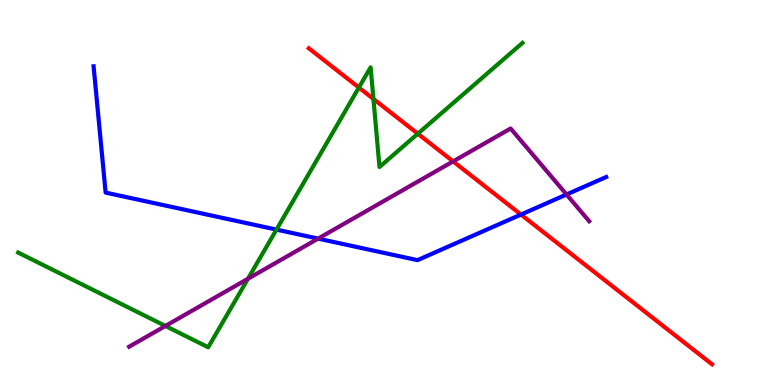[{'lines': ['blue', 'red'], 'intersections': [{'x': 6.72, 'y': 4.43}]}, {'lines': ['green', 'red'], 'intersections': [{'x': 4.63, 'y': 7.73}, {'x': 4.82, 'y': 7.43}, {'x': 5.39, 'y': 6.53}]}, {'lines': ['purple', 'red'], 'intersections': [{'x': 5.85, 'y': 5.81}]}, {'lines': ['blue', 'green'], 'intersections': [{'x': 3.57, 'y': 4.04}]}, {'lines': ['blue', 'purple'], 'intersections': [{'x': 4.1, 'y': 3.8}, {'x': 7.31, 'y': 4.95}]}, {'lines': ['green', 'purple'], 'intersections': [{'x': 2.13, 'y': 1.53}, {'x': 3.2, 'y': 2.76}]}]